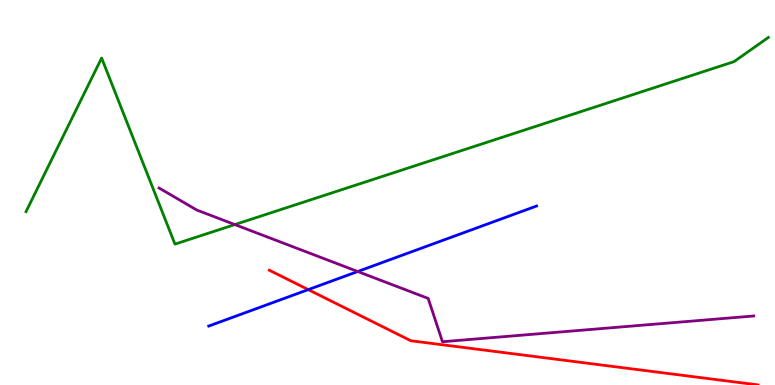[{'lines': ['blue', 'red'], 'intersections': [{'x': 3.98, 'y': 2.48}]}, {'lines': ['green', 'red'], 'intersections': []}, {'lines': ['purple', 'red'], 'intersections': []}, {'lines': ['blue', 'green'], 'intersections': []}, {'lines': ['blue', 'purple'], 'intersections': [{'x': 4.62, 'y': 2.95}]}, {'lines': ['green', 'purple'], 'intersections': [{'x': 3.03, 'y': 4.17}]}]